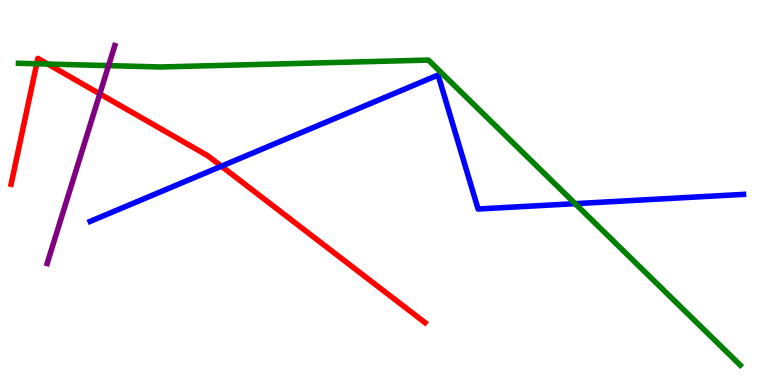[{'lines': ['blue', 'red'], 'intersections': [{'x': 2.86, 'y': 5.68}]}, {'lines': ['green', 'red'], 'intersections': [{'x': 0.474, 'y': 8.34}, {'x': 0.617, 'y': 8.34}]}, {'lines': ['purple', 'red'], 'intersections': [{'x': 1.29, 'y': 7.56}]}, {'lines': ['blue', 'green'], 'intersections': [{'x': 7.42, 'y': 4.71}]}, {'lines': ['blue', 'purple'], 'intersections': []}, {'lines': ['green', 'purple'], 'intersections': [{'x': 1.4, 'y': 8.3}]}]